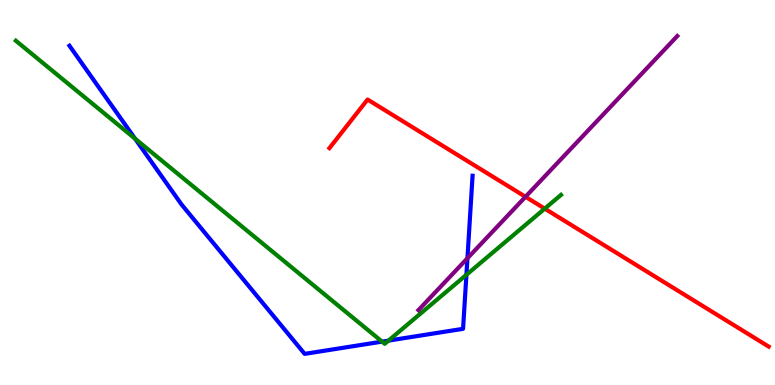[{'lines': ['blue', 'red'], 'intersections': []}, {'lines': ['green', 'red'], 'intersections': [{'x': 7.03, 'y': 4.58}]}, {'lines': ['purple', 'red'], 'intersections': [{'x': 6.78, 'y': 4.89}]}, {'lines': ['blue', 'green'], 'intersections': [{'x': 1.74, 'y': 6.4}, {'x': 4.93, 'y': 1.13}, {'x': 5.01, 'y': 1.15}, {'x': 6.02, 'y': 2.86}]}, {'lines': ['blue', 'purple'], 'intersections': [{'x': 6.03, 'y': 3.29}]}, {'lines': ['green', 'purple'], 'intersections': []}]